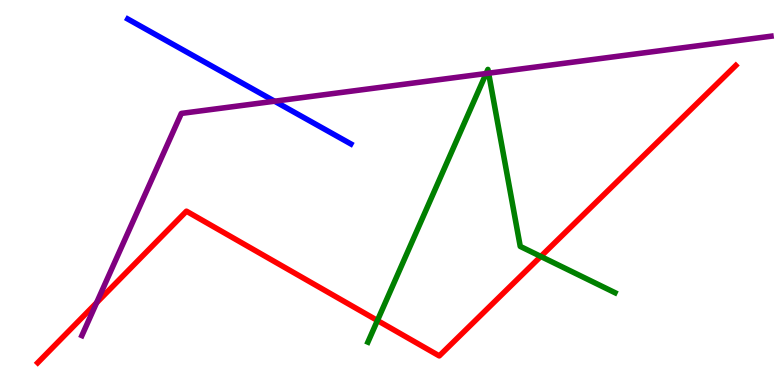[{'lines': ['blue', 'red'], 'intersections': []}, {'lines': ['green', 'red'], 'intersections': [{'x': 4.87, 'y': 1.68}, {'x': 6.98, 'y': 3.34}]}, {'lines': ['purple', 'red'], 'intersections': [{'x': 1.25, 'y': 2.14}]}, {'lines': ['blue', 'green'], 'intersections': []}, {'lines': ['blue', 'purple'], 'intersections': [{'x': 3.54, 'y': 7.37}]}, {'lines': ['green', 'purple'], 'intersections': [{'x': 6.27, 'y': 8.09}, {'x': 6.3, 'y': 8.1}]}]